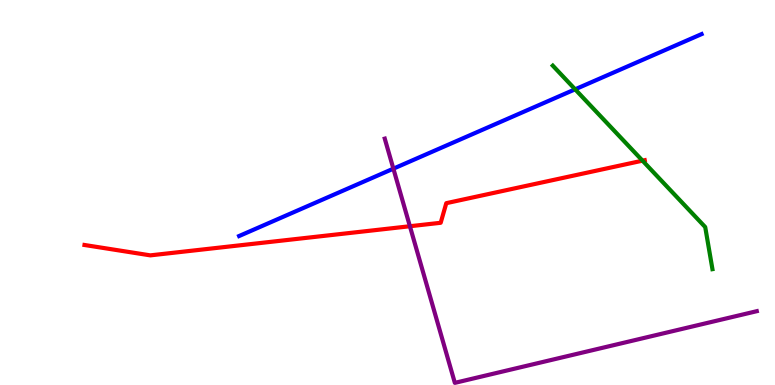[{'lines': ['blue', 'red'], 'intersections': []}, {'lines': ['green', 'red'], 'intersections': [{'x': 8.29, 'y': 5.83}]}, {'lines': ['purple', 'red'], 'intersections': [{'x': 5.29, 'y': 4.12}]}, {'lines': ['blue', 'green'], 'intersections': [{'x': 7.42, 'y': 7.68}]}, {'lines': ['blue', 'purple'], 'intersections': [{'x': 5.08, 'y': 5.62}]}, {'lines': ['green', 'purple'], 'intersections': []}]